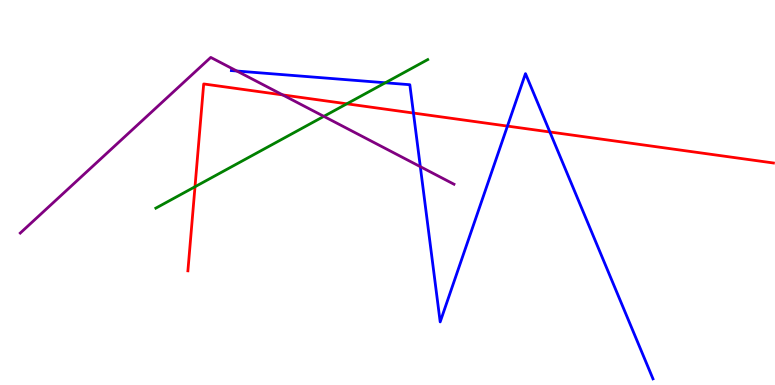[{'lines': ['blue', 'red'], 'intersections': [{'x': 5.33, 'y': 7.06}, {'x': 6.55, 'y': 6.72}, {'x': 7.09, 'y': 6.57}]}, {'lines': ['green', 'red'], 'intersections': [{'x': 2.52, 'y': 5.15}, {'x': 4.48, 'y': 7.3}]}, {'lines': ['purple', 'red'], 'intersections': [{'x': 3.65, 'y': 7.53}]}, {'lines': ['blue', 'green'], 'intersections': [{'x': 4.97, 'y': 7.85}]}, {'lines': ['blue', 'purple'], 'intersections': [{'x': 3.06, 'y': 8.16}, {'x': 5.42, 'y': 5.67}]}, {'lines': ['green', 'purple'], 'intersections': [{'x': 4.18, 'y': 6.98}]}]